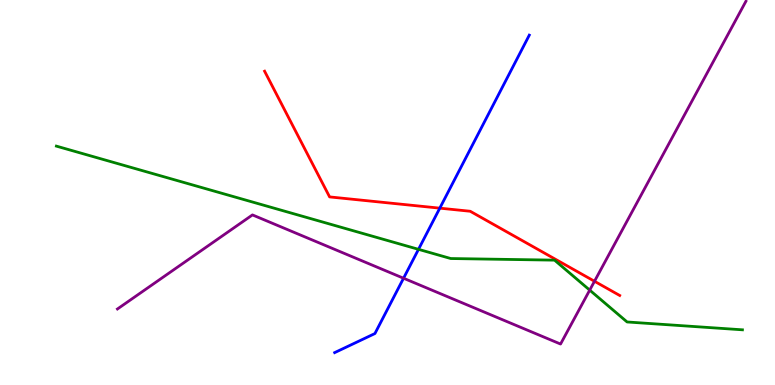[{'lines': ['blue', 'red'], 'intersections': [{'x': 5.67, 'y': 4.59}]}, {'lines': ['green', 'red'], 'intersections': []}, {'lines': ['purple', 'red'], 'intersections': [{'x': 7.67, 'y': 2.69}]}, {'lines': ['blue', 'green'], 'intersections': [{'x': 5.4, 'y': 3.52}]}, {'lines': ['blue', 'purple'], 'intersections': [{'x': 5.21, 'y': 2.77}]}, {'lines': ['green', 'purple'], 'intersections': [{'x': 7.61, 'y': 2.46}]}]